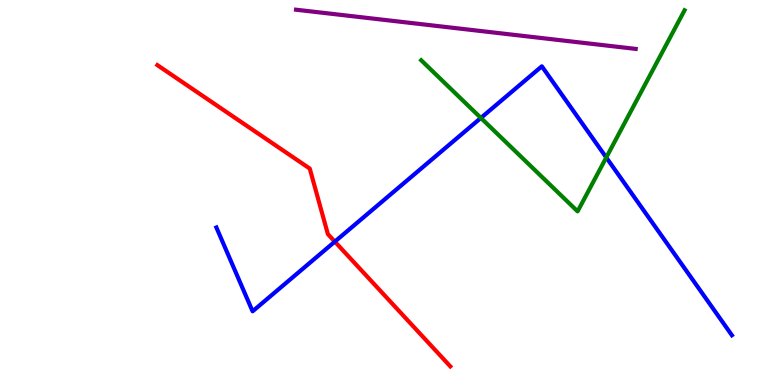[{'lines': ['blue', 'red'], 'intersections': [{'x': 4.32, 'y': 3.72}]}, {'lines': ['green', 'red'], 'intersections': []}, {'lines': ['purple', 'red'], 'intersections': []}, {'lines': ['blue', 'green'], 'intersections': [{'x': 6.2, 'y': 6.94}, {'x': 7.82, 'y': 5.91}]}, {'lines': ['blue', 'purple'], 'intersections': []}, {'lines': ['green', 'purple'], 'intersections': []}]